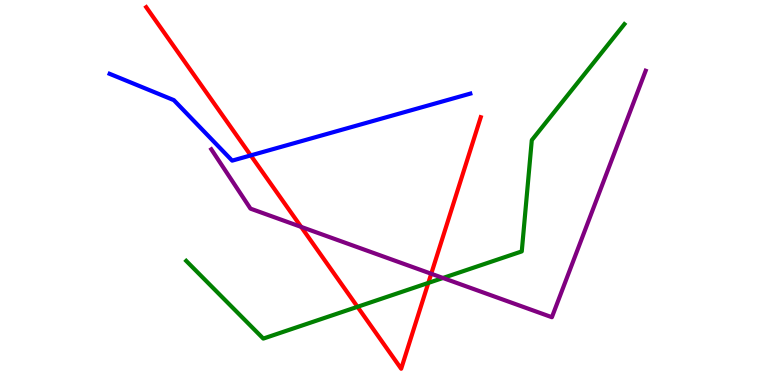[{'lines': ['blue', 'red'], 'intersections': [{'x': 3.24, 'y': 5.96}]}, {'lines': ['green', 'red'], 'intersections': [{'x': 4.61, 'y': 2.03}, {'x': 5.53, 'y': 2.65}]}, {'lines': ['purple', 'red'], 'intersections': [{'x': 3.89, 'y': 4.11}, {'x': 5.56, 'y': 2.89}]}, {'lines': ['blue', 'green'], 'intersections': []}, {'lines': ['blue', 'purple'], 'intersections': []}, {'lines': ['green', 'purple'], 'intersections': [{'x': 5.72, 'y': 2.78}]}]